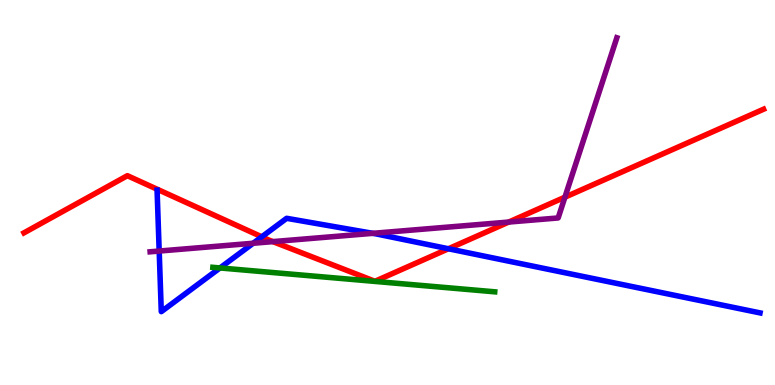[{'lines': ['blue', 'red'], 'intersections': [{'x': 3.38, 'y': 3.85}, {'x': 5.79, 'y': 3.54}]}, {'lines': ['green', 'red'], 'intersections': []}, {'lines': ['purple', 'red'], 'intersections': [{'x': 3.52, 'y': 3.72}, {'x': 6.56, 'y': 4.23}, {'x': 7.29, 'y': 4.88}]}, {'lines': ['blue', 'green'], 'intersections': [{'x': 2.84, 'y': 3.04}]}, {'lines': ['blue', 'purple'], 'intersections': [{'x': 2.05, 'y': 3.48}, {'x': 3.27, 'y': 3.68}, {'x': 4.81, 'y': 3.94}]}, {'lines': ['green', 'purple'], 'intersections': []}]